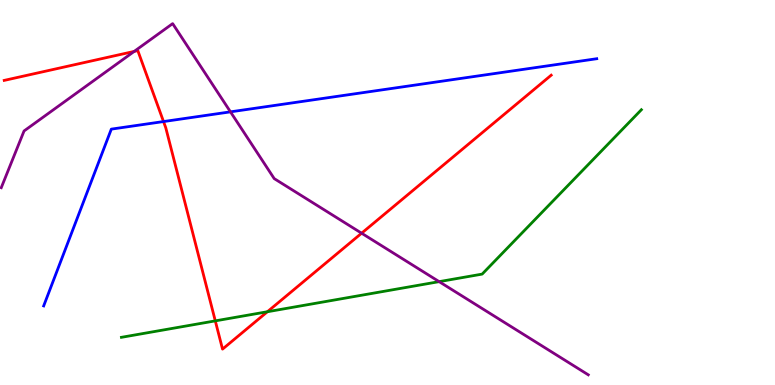[{'lines': ['blue', 'red'], 'intersections': [{'x': 2.11, 'y': 6.84}]}, {'lines': ['green', 'red'], 'intersections': [{'x': 2.78, 'y': 1.67}, {'x': 3.45, 'y': 1.9}]}, {'lines': ['purple', 'red'], 'intersections': [{'x': 1.73, 'y': 8.66}, {'x': 4.67, 'y': 3.94}]}, {'lines': ['blue', 'green'], 'intersections': []}, {'lines': ['blue', 'purple'], 'intersections': [{'x': 2.97, 'y': 7.09}]}, {'lines': ['green', 'purple'], 'intersections': [{'x': 5.67, 'y': 2.68}]}]